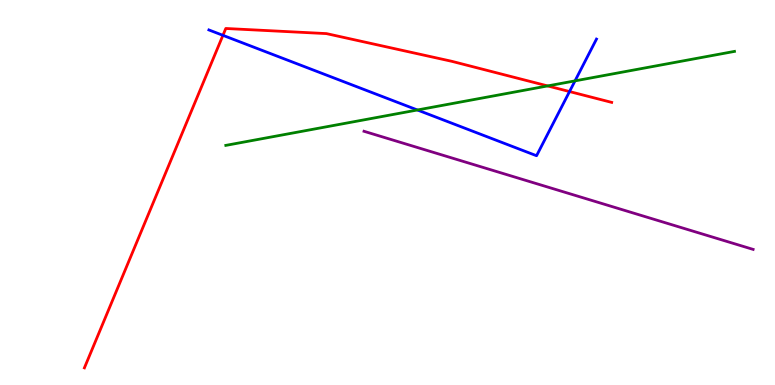[{'lines': ['blue', 'red'], 'intersections': [{'x': 2.88, 'y': 9.08}, {'x': 7.35, 'y': 7.62}]}, {'lines': ['green', 'red'], 'intersections': [{'x': 7.07, 'y': 7.77}]}, {'lines': ['purple', 'red'], 'intersections': []}, {'lines': ['blue', 'green'], 'intersections': [{'x': 5.39, 'y': 7.14}, {'x': 7.42, 'y': 7.9}]}, {'lines': ['blue', 'purple'], 'intersections': []}, {'lines': ['green', 'purple'], 'intersections': []}]